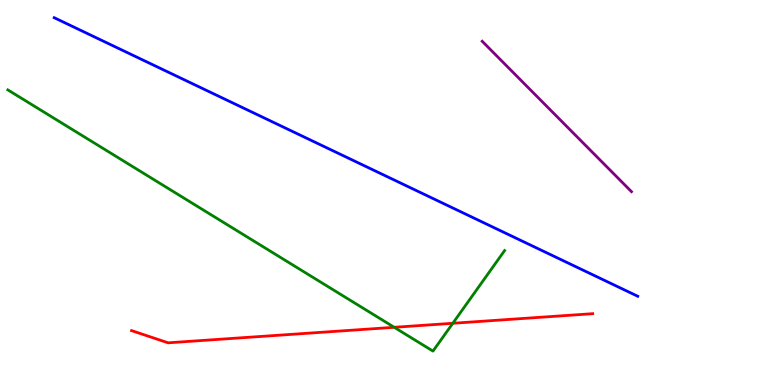[{'lines': ['blue', 'red'], 'intersections': []}, {'lines': ['green', 'red'], 'intersections': [{'x': 5.09, 'y': 1.5}, {'x': 5.84, 'y': 1.6}]}, {'lines': ['purple', 'red'], 'intersections': []}, {'lines': ['blue', 'green'], 'intersections': []}, {'lines': ['blue', 'purple'], 'intersections': []}, {'lines': ['green', 'purple'], 'intersections': []}]